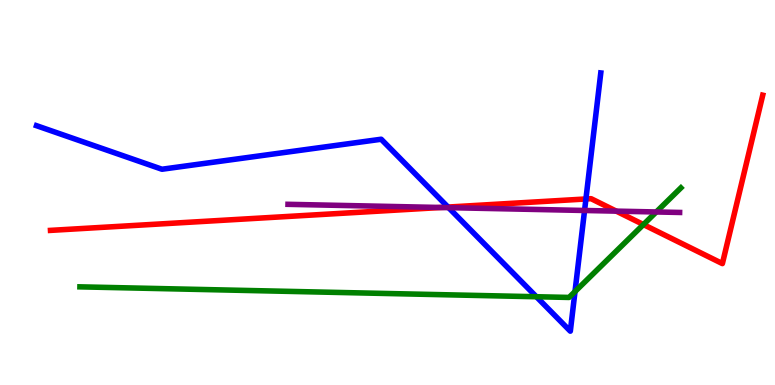[{'lines': ['blue', 'red'], 'intersections': [{'x': 5.78, 'y': 4.62}, {'x': 7.56, 'y': 4.83}]}, {'lines': ['green', 'red'], 'intersections': [{'x': 8.3, 'y': 4.17}]}, {'lines': ['purple', 'red'], 'intersections': [{'x': 5.69, 'y': 4.61}, {'x': 7.95, 'y': 4.52}]}, {'lines': ['blue', 'green'], 'intersections': [{'x': 6.92, 'y': 2.29}, {'x': 7.42, 'y': 2.43}]}, {'lines': ['blue', 'purple'], 'intersections': [{'x': 5.79, 'y': 4.61}, {'x': 7.54, 'y': 4.53}]}, {'lines': ['green', 'purple'], 'intersections': [{'x': 8.47, 'y': 4.49}]}]